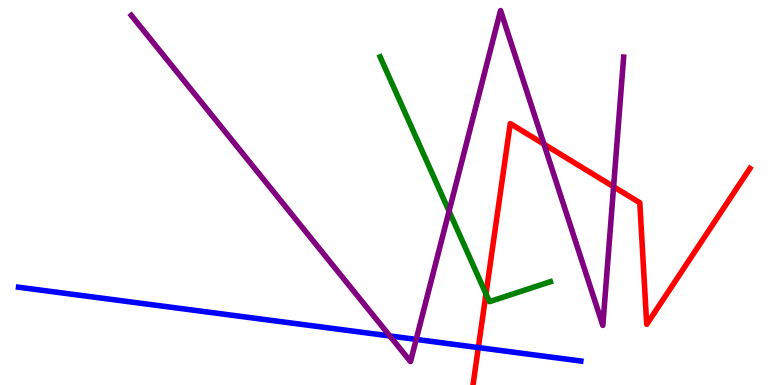[{'lines': ['blue', 'red'], 'intersections': [{'x': 6.17, 'y': 0.972}]}, {'lines': ['green', 'red'], 'intersections': [{'x': 6.27, 'y': 2.37}]}, {'lines': ['purple', 'red'], 'intersections': [{'x': 7.02, 'y': 6.26}, {'x': 7.92, 'y': 5.15}]}, {'lines': ['blue', 'green'], 'intersections': []}, {'lines': ['blue', 'purple'], 'intersections': [{'x': 5.03, 'y': 1.27}, {'x': 5.37, 'y': 1.18}]}, {'lines': ['green', 'purple'], 'intersections': [{'x': 5.79, 'y': 4.51}]}]